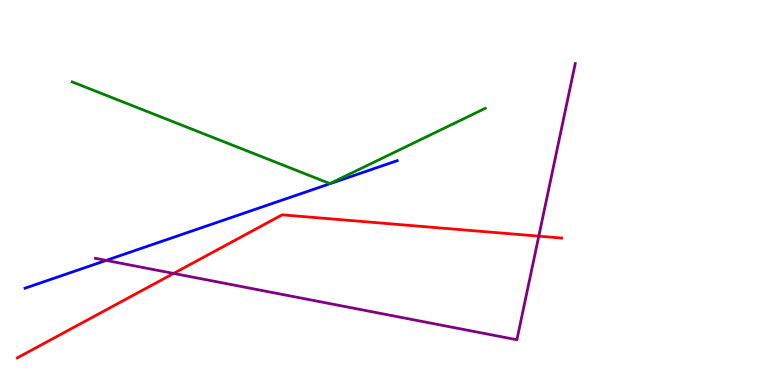[{'lines': ['blue', 'red'], 'intersections': []}, {'lines': ['green', 'red'], 'intersections': []}, {'lines': ['purple', 'red'], 'intersections': [{'x': 2.24, 'y': 2.9}, {'x': 6.95, 'y': 3.87}]}, {'lines': ['blue', 'green'], 'intersections': []}, {'lines': ['blue', 'purple'], 'intersections': [{'x': 1.37, 'y': 3.24}]}, {'lines': ['green', 'purple'], 'intersections': []}]